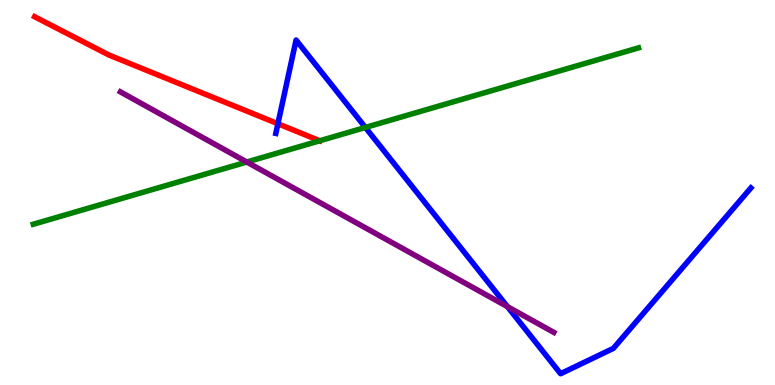[{'lines': ['blue', 'red'], 'intersections': [{'x': 3.59, 'y': 6.79}]}, {'lines': ['green', 'red'], 'intersections': [{'x': 4.13, 'y': 6.34}]}, {'lines': ['purple', 'red'], 'intersections': []}, {'lines': ['blue', 'green'], 'intersections': [{'x': 4.71, 'y': 6.69}]}, {'lines': ['blue', 'purple'], 'intersections': [{'x': 6.55, 'y': 2.04}]}, {'lines': ['green', 'purple'], 'intersections': [{'x': 3.18, 'y': 5.79}]}]